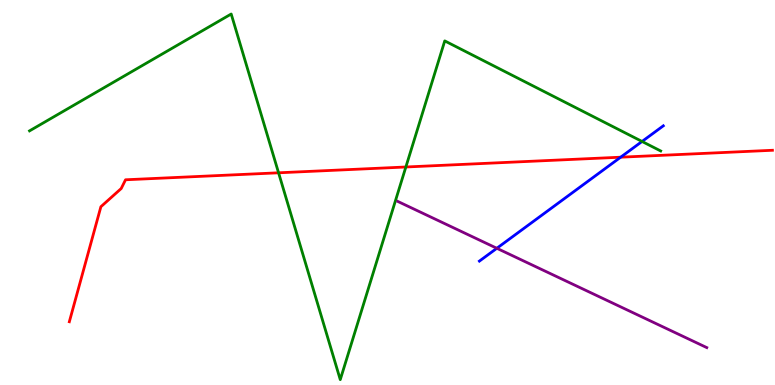[{'lines': ['blue', 'red'], 'intersections': [{'x': 8.01, 'y': 5.92}]}, {'lines': ['green', 'red'], 'intersections': [{'x': 3.59, 'y': 5.51}, {'x': 5.24, 'y': 5.66}]}, {'lines': ['purple', 'red'], 'intersections': []}, {'lines': ['blue', 'green'], 'intersections': [{'x': 8.28, 'y': 6.33}]}, {'lines': ['blue', 'purple'], 'intersections': [{'x': 6.41, 'y': 3.55}]}, {'lines': ['green', 'purple'], 'intersections': []}]